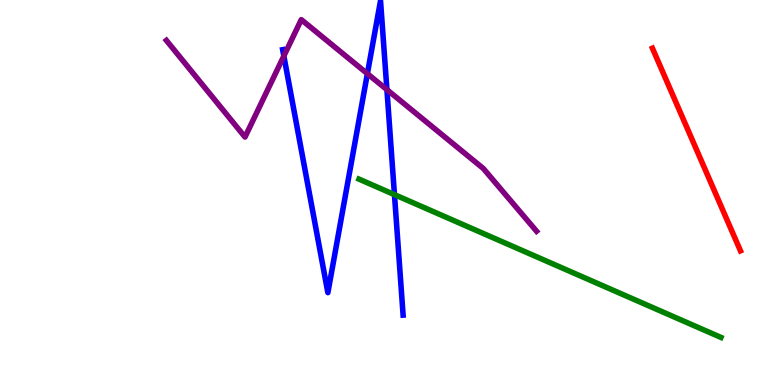[{'lines': ['blue', 'red'], 'intersections': []}, {'lines': ['green', 'red'], 'intersections': []}, {'lines': ['purple', 'red'], 'intersections': []}, {'lines': ['blue', 'green'], 'intersections': [{'x': 5.09, 'y': 4.94}]}, {'lines': ['blue', 'purple'], 'intersections': [{'x': 3.66, 'y': 8.54}, {'x': 4.74, 'y': 8.09}, {'x': 4.99, 'y': 7.67}]}, {'lines': ['green', 'purple'], 'intersections': []}]